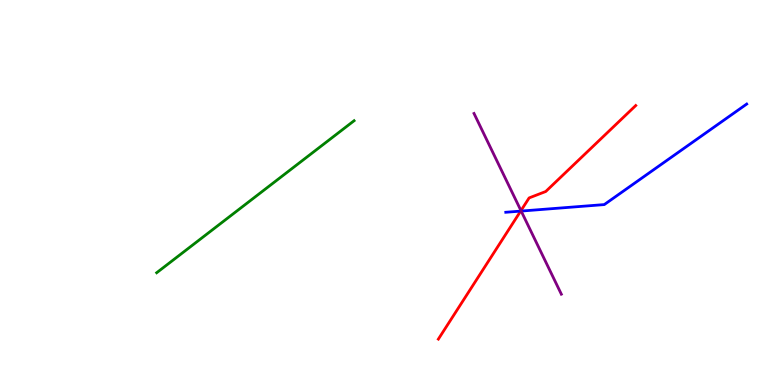[{'lines': ['blue', 'red'], 'intersections': [{'x': 6.72, 'y': 4.52}]}, {'lines': ['green', 'red'], 'intersections': []}, {'lines': ['purple', 'red'], 'intersections': [{'x': 6.72, 'y': 4.53}]}, {'lines': ['blue', 'green'], 'intersections': []}, {'lines': ['blue', 'purple'], 'intersections': [{'x': 6.72, 'y': 4.52}]}, {'lines': ['green', 'purple'], 'intersections': []}]